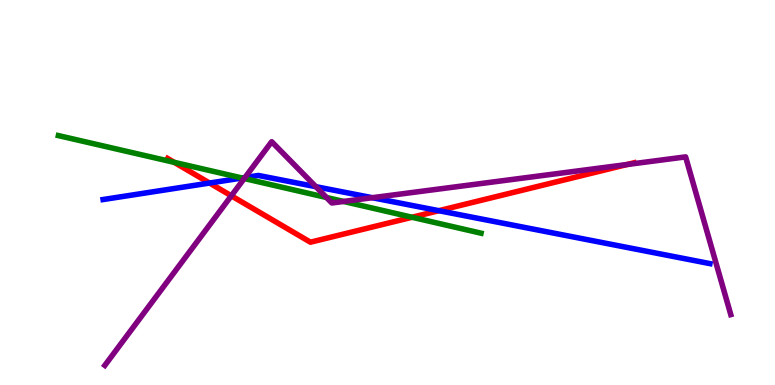[{'lines': ['blue', 'red'], 'intersections': [{'x': 2.7, 'y': 5.25}, {'x': 5.66, 'y': 4.53}]}, {'lines': ['green', 'red'], 'intersections': [{'x': 2.25, 'y': 5.78}, {'x': 5.32, 'y': 4.36}]}, {'lines': ['purple', 'red'], 'intersections': [{'x': 2.98, 'y': 4.91}, {'x': 8.09, 'y': 5.73}]}, {'lines': ['blue', 'green'], 'intersections': [{'x': 3.12, 'y': 5.38}]}, {'lines': ['blue', 'purple'], 'intersections': [{'x': 3.16, 'y': 5.39}, {'x': 4.08, 'y': 5.15}, {'x': 4.8, 'y': 4.86}]}, {'lines': ['green', 'purple'], 'intersections': [{'x': 3.15, 'y': 5.36}, {'x': 4.21, 'y': 4.87}, {'x': 4.43, 'y': 4.77}]}]